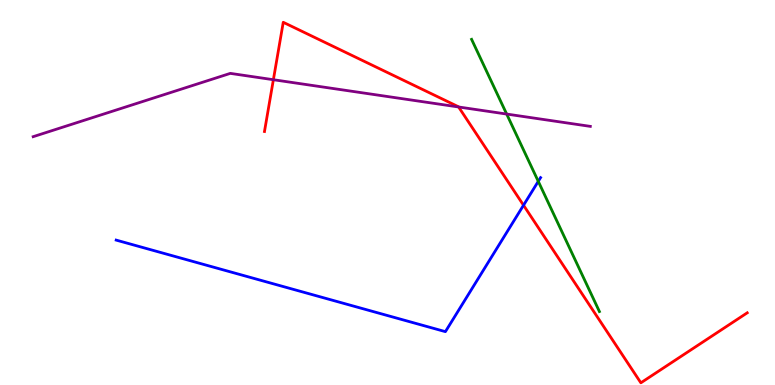[{'lines': ['blue', 'red'], 'intersections': [{'x': 6.76, 'y': 4.67}]}, {'lines': ['green', 'red'], 'intersections': []}, {'lines': ['purple', 'red'], 'intersections': [{'x': 3.53, 'y': 7.93}, {'x': 5.92, 'y': 7.22}]}, {'lines': ['blue', 'green'], 'intersections': [{'x': 6.95, 'y': 5.29}]}, {'lines': ['blue', 'purple'], 'intersections': []}, {'lines': ['green', 'purple'], 'intersections': [{'x': 6.54, 'y': 7.04}]}]